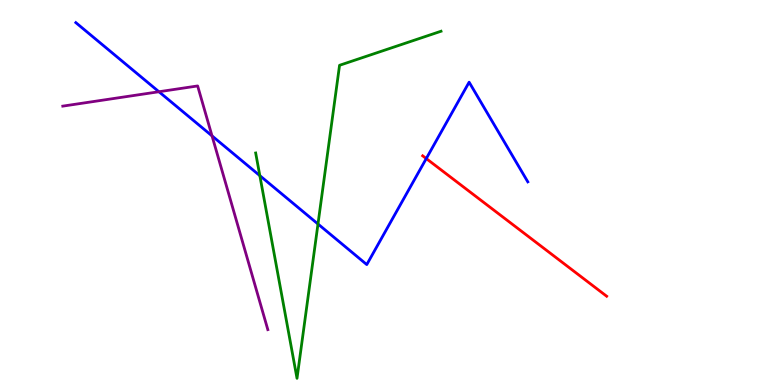[{'lines': ['blue', 'red'], 'intersections': [{'x': 5.5, 'y': 5.88}]}, {'lines': ['green', 'red'], 'intersections': []}, {'lines': ['purple', 'red'], 'intersections': []}, {'lines': ['blue', 'green'], 'intersections': [{'x': 3.35, 'y': 5.44}, {'x': 4.1, 'y': 4.18}]}, {'lines': ['blue', 'purple'], 'intersections': [{'x': 2.05, 'y': 7.62}, {'x': 2.74, 'y': 6.47}]}, {'lines': ['green', 'purple'], 'intersections': []}]